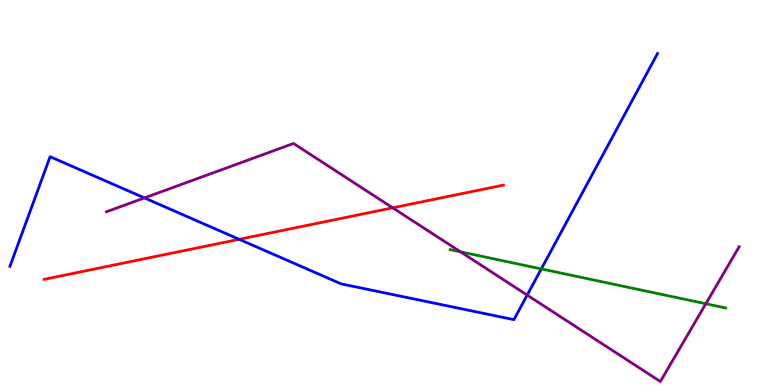[{'lines': ['blue', 'red'], 'intersections': [{'x': 3.09, 'y': 3.78}]}, {'lines': ['green', 'red'], 'intersections': []}, {'lines': ['purple', 'red'], 'intersections': [{'x': 5.07, 'y': 4.6}]}, {'lines': ['blue', 'green'], 'intersections': [{'x': 6.98, 'y': 3.02}]}, {'lines': ['blue', 'purple'], 'intersections': [{'x': 1.86, 'y': 4.86}, {'x': 6.8, 'y': 2.34}]}, {'lines': ['green', 'purple'], 'intersections': [{'x': 5.94, 'y': 3.46}, {'x': 9.11, 'y': 2.11}]}]